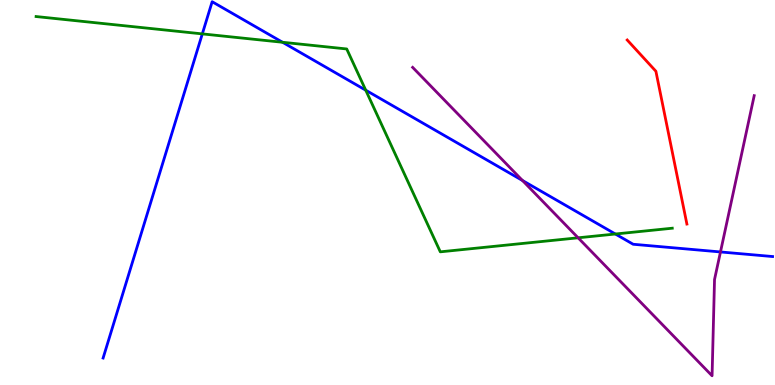[{'lines': ['blue', 'red'], 'intersections': []}, {'lines': ['green', 'red'], 'intersections': []}, {'lines': ['purple', 'red'], 'intersections': []}, {'lines': ['blue', 'green'], 'intersections': [{'x': 2.61, 'y': 9.12}, {'x': 3.65, 'y': 8.9}, {'x': 4.72, 'y': 7.66}, {'x': 7.94, 'y': 3.92}]}, {'lines': ['blue', 'purple'], 'intersections': [{'x': 6.74, 'y': 5.31}, {'x': 9.3, 'y': 3.46}]}, {'lines': ['green', 'purple'], 'intersections': [{'x': 7.46, 'y': 3.82}]}]